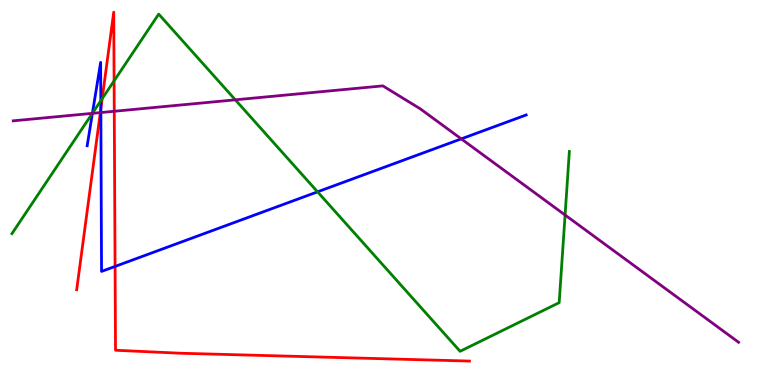[{'lines': ['blue', 'red'], 'intersections': [{'x': 1.3, 'y': 7.18}, {'x': 1.48, 'y': 3.08}]}, {'lines': ['green', 'red'], 'intersections': [{'x': 1.32, 'y': 7.44}, {'x': 1.47, 'y': 7.9}]}, {'lines': ['purple', 'red'], 'intersections': [{'x': 1.29, 'y': 7.08}, {'x': 1.47, 'y': 7.11}]}, {'lines': ['blue', 'green'], 'intersections': [{'x': 1.19, 'y': 7.06}, {'x': 1.3, 'y': 7.38}, {'x': 4.1, 'y': 5.02}]}, {'lines': ['blue', 'purple'], 'intersections': [{'x': 1.19, 'y': 7.06}, {'x': 1.3, 'y': 7.08}, {'x': 5.95, 'y': 6.39}]}, {'lines': ['green', 'purple'], 'intersections': [{'x': 1.19, 'y': 7.06}, {'x': 3.04, 'y': 7.41}, {'x': 7.29, 'y': 4.42}]}]